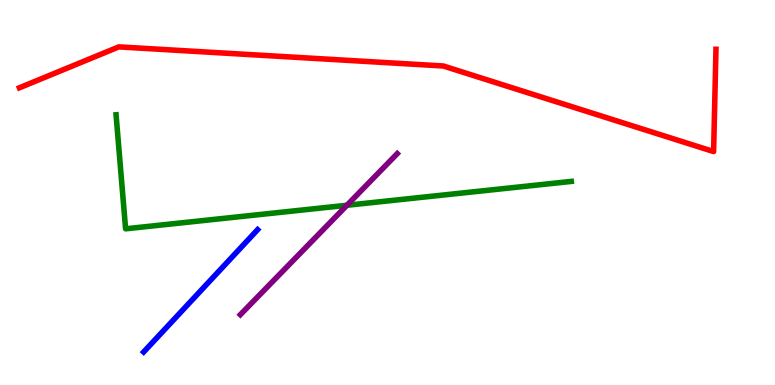[{'lines': ['blue', 'red'], 'intersections': []}, {'lines': ['green', 'red'], 'intersections': []}, {'lines': ['purple', 'red'], 'intersections': []}, {'lines': ['blue', 'green'], 'intersections': []}, {'lines': ['blue', 'purple'], 'intersections': []}, {'lines': ['green', 'purple'], 'intersections': [{'x': 4.48, 'y': 4.67}]}]